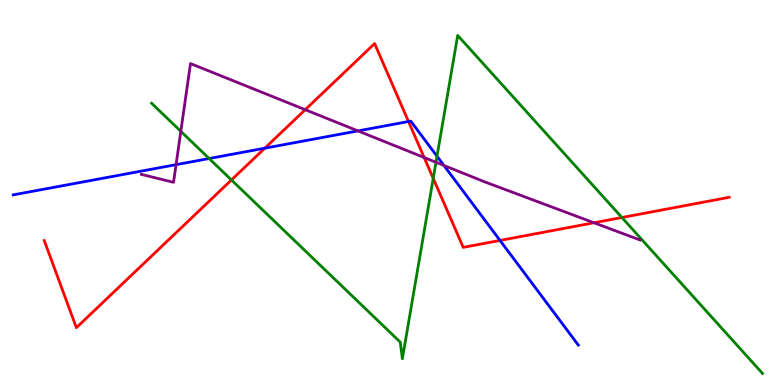[{'lines': ['blue', 'red'], 'intersections': [{'x': 3.42, 'y': 6.15}, {'x': 5.27, 'y': 6.84}, {'x': 6.45, 'y': 3.75}]}, {'lines': ['green', 'red'], 'intersections': [{'x': 2.99, 'y': 5.33}, {'x': 5.59, 'y': 5.37}, {'x': 8.02, 'y': 4.35}]}, {'lines': ['purple', 'red'], 'intersections': [{'x': 3.94, 'y': 7.15}, {'x': 5.47, 'y': 5.91}, {'x': 7.66, 'y': 4.21}]}, {'lines': ['blue', 'green'], 'intersections': [{'x': 2.7, 'y': 5.88}, {'x': 5.64, 'y': 5.94}]}, {'lines': ['blue', 'purple'], 'intersections': [{'x': 2.27, 'y': 5.72}, {'x': 4.62, 'y': 6.6}, {'x': 5.73, 'y': 5.7}]}, {'lines': ['green', 'purple'], 'intersections': [{'x': 2.33, 'y': 6.59}, {'x': 5.63, 'y': 5.79}]}]